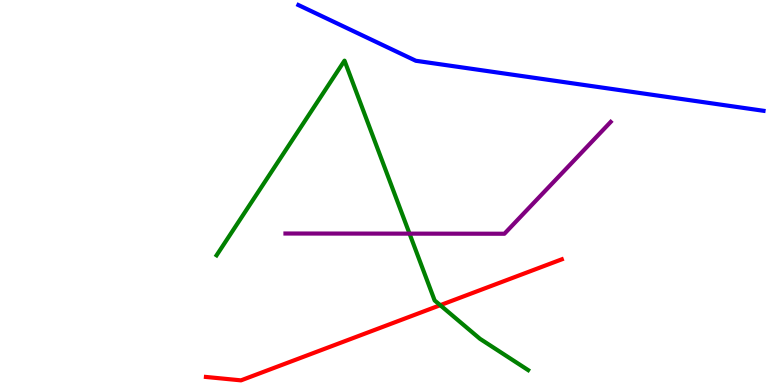[{'lines': ['blue', 'red'], 'intersections': []}, {'lines': ['green', 'red'], 'intersections': [{'x': 5.68, 'y': 2.07}]}, {'lines': ['purple', 'red'], 'intersections': []}, {'lines': ['blue', 'green'], 'intersections': []}, {'lines': ['blue', 'purple'], 'intersections': []}, {'lines': ['green', 'purple'], 'intersections': [{'x': 5.28, 'y': 3.93}]}]